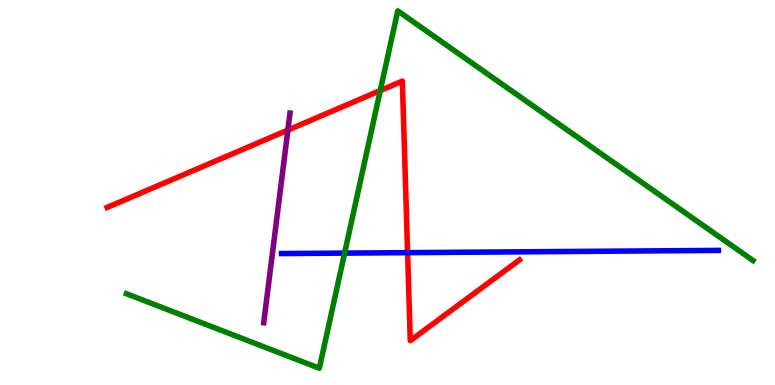[{'lines': ['blue', 'red'], 'intersections': [{'x': 5.26, 'y': 3.44}]}, {'lines': ['green', 'red'], 'intersections': [{'x': 4.91, 'y': 7.65}]}, {'lines': ['purple', 'red'], 'intersections': [{'x': 3.71, 'y': 6.62}]}, {'lines': ['blue', 'green'], 'intersections': [{'x': 4.45, 'y': 3.43}]}, {'lines': ['blue', 'purple'], 'intersections': []}, {'lines': ['green', 'purple'], 'intersections': []}]